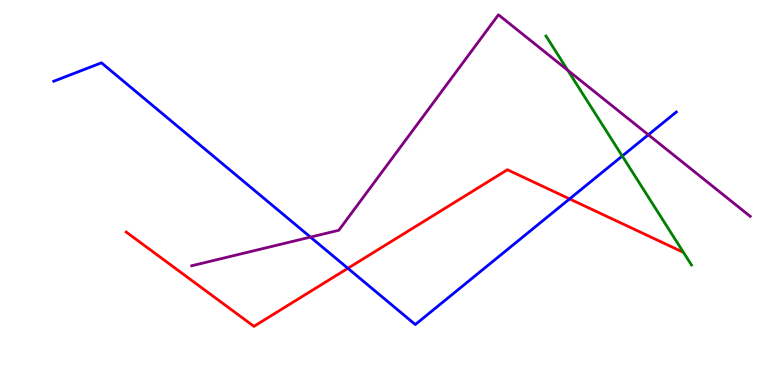[{'lines': ['blue', 'red'], 'intersections': [{'x': 4.49, 'y': 3.03}, {'x': 7.35, 'y': 4.83}]}, {'lines': ['green', 'red'], 'intersections': []}, {'lines': ['purple', 'red'], 'intersections': []}, {'lines': ['blue', 'green'], 'intersections': [{'x': 8.03, 'y': 5.95}]}, {'lines': ['blue', 'purple'], 'intersections': [{'x': 4.01, 'y': 3.84}, {'x': 8.37, 'y': 6.5}]}, {'lines': ['green', 'purple'], 'intersections': [{'x': 7.33, 'y': 8.18}]}]